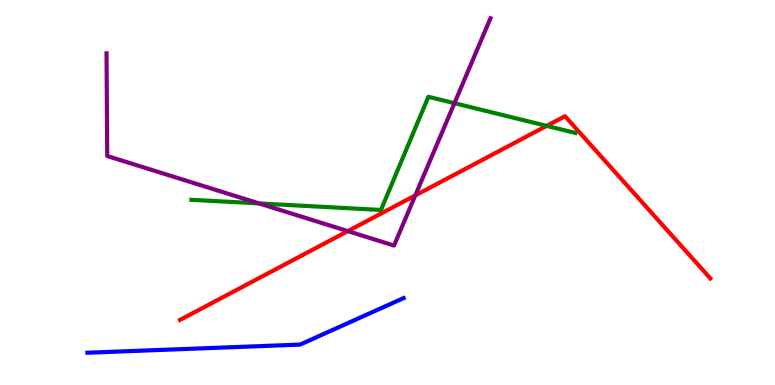[{'lines': ['blue', 'red'], 'intersections': []}, {'lines': ['green', 'red'], 'intersections': [{'x': 7.05, 'y': 6.73}]}, {'lines': ['purple', 'red'], 'intersections': [{'x': 4.49, 'y': 4.0}, {'x': 5.36, 'y': 4.92}]}, {'lines': ['blue', 'green'], 'intersections': []}, {'lines': ['blue', 'purple'], 'intersections': []}, {'lines': ['green', 'purple'], 'intersections': [{'x': 3.34, 'y': 4.72}, {'x': 5.86, 'y': 7.32}]}]